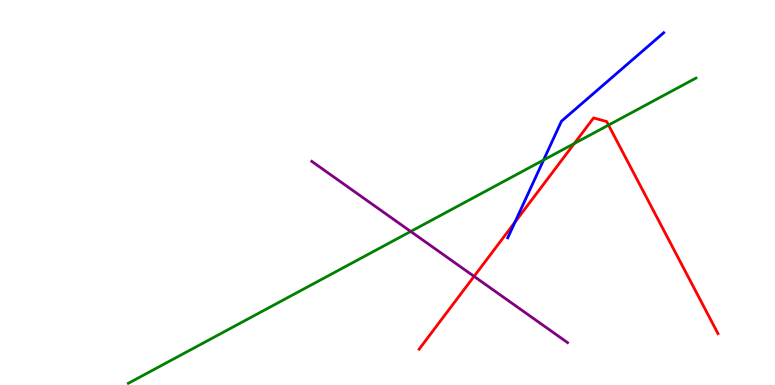[{'lines': ['blue', 'red'], 'intersections': [{'x': 6.64, 'y': 4.23}]}, {'lines': ['green', 'red'], 'intersections': [{'x': 7.41, 'y': 6.27}, {'x': 7.85, 'y': 6.75}]}, {'lines': ['purple', 'red'], 'intersections': [{'x': 6.12, 'y': 2.82}]}, {'lines': ['blue', 'green'], 'intersections': [{'x': 7.01, 'y': 5.84}]}, {'lines': ['blue', 'purple'], 'intersections': []}, {'lines': ['green', 'purple'], 'intersections': [{'x': 5.3, 'y': 3.99}]}]